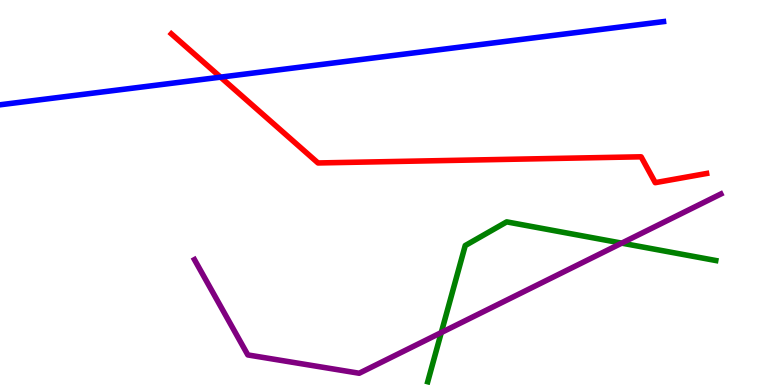[{'lines': ['blue', 'red'], 'intersections': [{'x': 2.85, 'y': 8.0}]}, {'lines': ['green', 'red'], 'intersections': []}, {'lines': ['purple', 'red'], 'intersections': []}, {'lines': ['blue', 'green'], 'intersections': []}, {'lines': ['blue', 'purple'], 'intersections': []}, {'lines': ['green', 'purple'], 'intersections': [{'x': 5.69, 'y': 1.36}, {'x': 8.02, 'y': 3.68}]}]